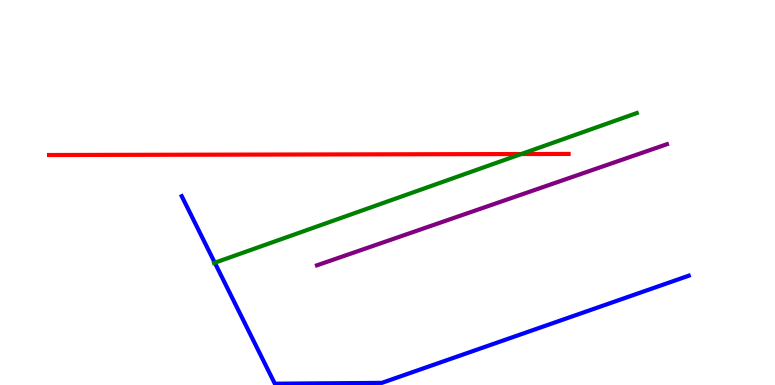[{'lines': ['blue', 'red'], 'intersections': []}, {'lines': ['green', 'red'], 'intersections': [{'x': 6.73, 'y': 6.0}]}, {'lines': ['purple', 'red'], 'intersections': []}, {'lines': ['blue', 'green'], 'intersections': [{'x': 2.77, 'y': 3.18}]}, {'lines': ['blue', 'purple'], 'intersections': []}, {'lines': ['green', 'purple'], 'intersections': []}]